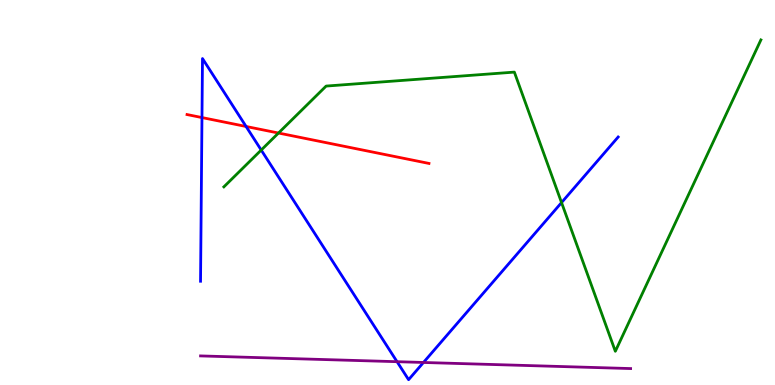[{'lines': ['blue', 'red'], 'intersections': [{'x': 2.61, 'y': 6.95}, {'x': 3.18, 'y': 6.71}]}, {'lines': ['green', 'red'], 'intersections': [{'x': 3.59, 'y': 6.54}]}, {'lines': ['purple', 'red'], 'intersections': []}, {'lines': ['blue', 'green'], 'intersections': [{'x': 3.37, 'y': 6.1}, {'x': 7.25, 'y': 4.74}]}, {'lines': ['blue', 'purple'], 'intersections': [{'x': 5.12, 'y': 0.605}, {'x': 5.46, 'y': 0.585}]}, {'lines': ['green', 'purple'], 'intersections': []}]